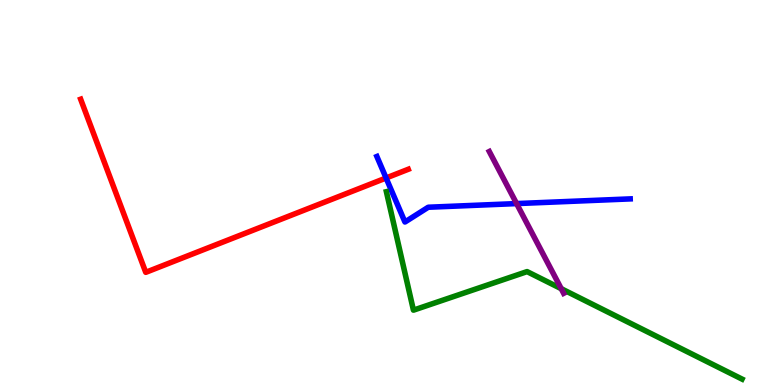[{'lines': ['blue', 'red'], 'intersections': [{'x': 4.98, 'y': 5.38}]}, {'lines': ['green', 'red'], 'intersections': []}, {'lines': ['purple', 'red'], 'intersections': []}, {'lines': ['blue', 'green'], 'intersections': []}, {'lines': ['blue', 'purple'], 'intersections': [{'x': 6.67, 'y': 4.71}]}, {'lines': ['green', 'purple'], 'intersections': [{'x': 7.24, 'y': 2.5}]}]